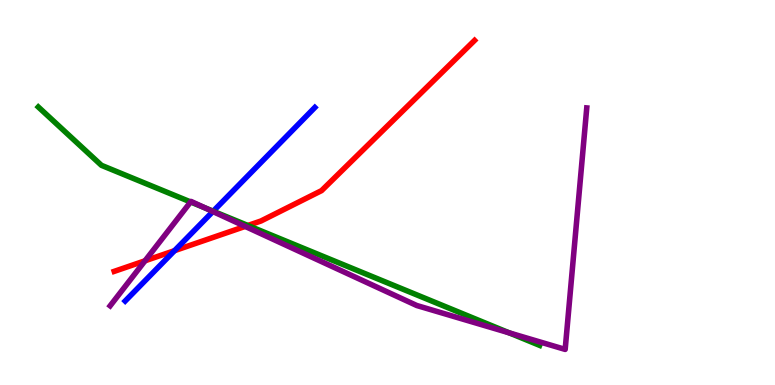[{'lines': ['blue', 'red'], 'intersections': [{'x': 2.25, 'y': 3.49}]}, {'lines': ['green', 'red'], 'intersections': [{'x': 3.2, 'y': 4.14}]}, {'lines': ['purple', 'red'], 'intersections': [{'x': 1.87, 'y': 3.23}, {'x': 3.16, 'y': 4.12}]}, {'lines': ['blue', 'green'], 'intersections': [{'x': 2.75, 'y': 4.51}]}, {'lines': ['blue', 'purple'], 'intersections': [{'x': 2.75, 'y': 4.51}]}, {'lines': ['green', 'purple'], 'intersections': [{'x': 2.46, 'y': 4.75}, {'x': 2.64, 'y': 4.6}, {'x': 6.57, 'y': 1.35}]}]